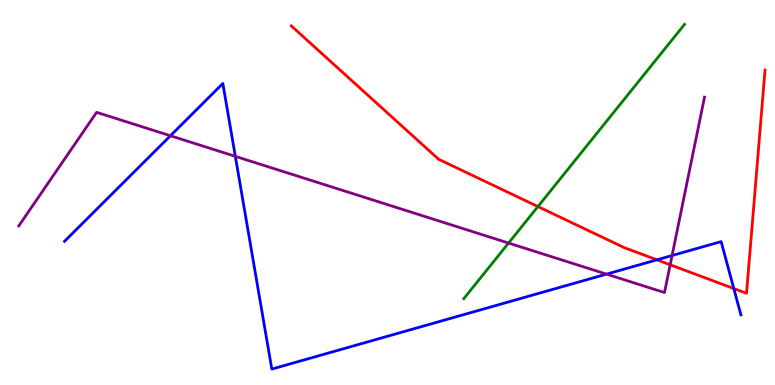[{'lines': ['blue', 'red'], 'intersections': [{'x': 8.48, 'y': 3.25}, {'x': 9.47, 'y': 2.51}]}, {'lines': ['green', 'red'], 'intersections': [{'x': 6.94, 'y': 4.63}]}, {'lines': ['purple', 'red'], 'intersections': [{'x': 8.65, 'y': 3.12}]}, {'lines': ['blue', 'green'], 'intersections': []}, {'lines': ['blue', 'purple'], 'intersections': [{'x': 2.2, 'y': 6.47}, {'x': 3.04, 'y': 5.94}, {'x': 7.83, 'y': 2.88}, {'x': 8.67, 'y': 3.36}]}, {'lines': ['green', 'purple'], 'intersections': [{'x': 6.56, 'y': 3.69}]}]